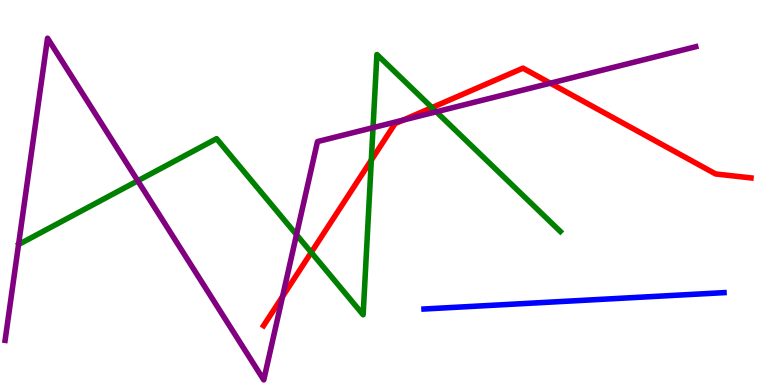[{'lines': ['blue', 'red'], 'intersections': []}, {'lines': ['green', 'red'], 'intersections': [{'x': 4.02, 'y': 3.44}, {'x': 4.79, 'y': 5.84}, {'x': 5.57, 'y': 7.21}]}, {'lines': ['purple', 'red'], 'intersections': [{'x': 3.65, 'y': 2.3}, {'x': 5.2, 'y': 6.88}, {'x': 7.1, 'y': 7.84}]}, {'lines': ['blue', 'green'], 'intersections': []}, {'lines': ['blue', 'purple'], 'intersections': []}, {'lines': ['green', 'purple'], 'intersections': [{'x': 1.78, 'y': 5.3}, {'x': 3.83, 'y': 3.9}, {'x': 4.81, 'y': 6.68}, {'x': 5.63, 'y': 7.1}]}]